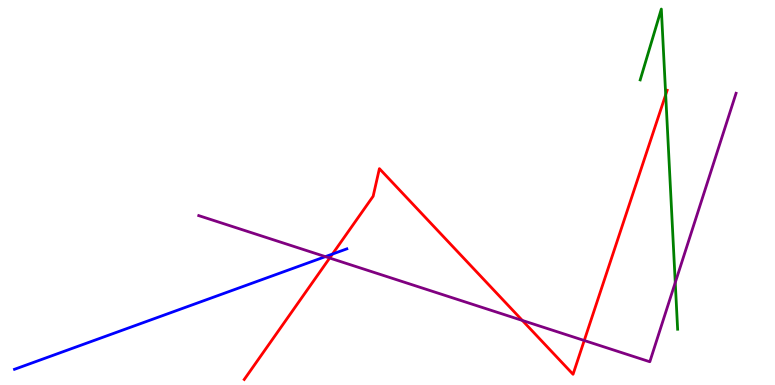[{'lines': ['blue', 'red'], 'intersections': [{'x': 4.29, 'y': 3.4}]}, {'lines': ['green', 'red'], 'intersections': [{'x': 8.59, 'y': 7.54}]}, {'lines': ['purple', 'red'], 'intersections': [{'x': 4.25, 'y': 3.3}, {'x': 6.74, 'y': 1.68}, {'x': 7.54, 'y': 1.16}]}, {'lines': ['blue', 'green'], 'intersections': []}, {'lines': ['blue', 'purple'], 'intersections': [{'x': 4.2, 'y': 3.33}]}, {'lines': ['green', 'purple'], 'intersections': [{'x': 8.71, 'y': 2.66}]}]